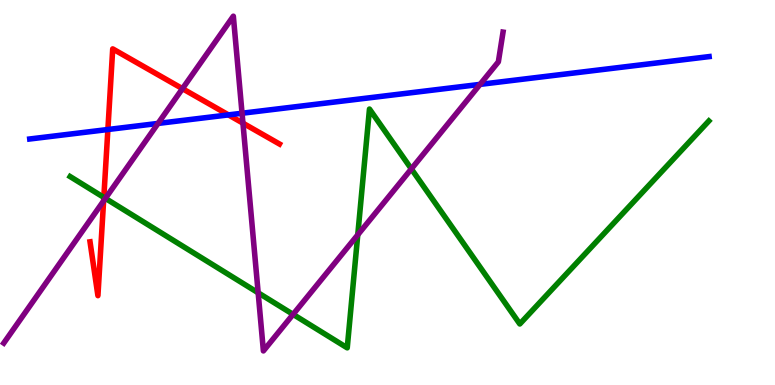[{'lines': ['blue', 'red'], 'intersections': [{'x': 1.39, 'y': 6.64}, {'x': 2.95, 'y': 7.02}]}, {'lines': ['green', 'red'], 'intersections': [{'x': 1.34, 'y': 4.87}]}, {'lines': ['purple', 'red'], 'intersections': [{'x': 1.34, 'y': 4.78}, {'x': 2.35, 'y': 7.7}, {'x': 3.13, 'y': 6.8}]}, {'lines': ['blue', 'green'], 'intersections': []}, {'lines': ['blue', 'purple'], 'intersections': [{'x': 2.04, 'y': 6.79}, {'x': 3.12, 'y': 7.06}, {'x': 6.19, 'y': 7.81}]}, {'lines': ['green', 'purple'], 'intersections': [{'x': 1.36, 'y': 4.85}, {'x': 3.33, 'y': 2.39}, {'x': 3.78, 'y': 1.83}, {'x': 4.62, 'y': 3.9}, {'x': 5.31, 'y': 5.61}]}]